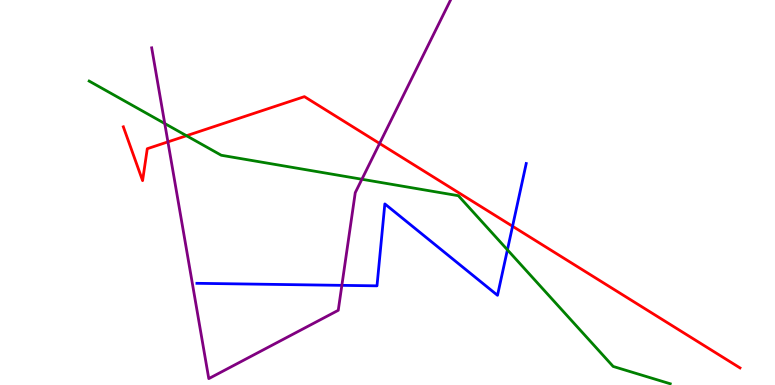[{'lines': ['blue', 'red'], 'intersections': [{'x': 6.61, 'y': 4.12}]}, {'lines': ['green', 'red'], 'intersections': [{'x': 2.41, 'y': 6.47}]}, {'lines': ['purple', 'red'], 'intersections': [{'x': 2.17, 'y': 6.31}, {'x': 4.9, 'y': 6.27}]}, {'lines': ['blue', 'green'], 'intersections': [{'x': 6.55, 'y': 3.51}]}, {'lines': ['blue', 'purple'], 'intersections': [{'x': 4.41, 'y': 2.59}]}, {'lines': ['green', 'purple'], 'intersections': [{'x': 2.13, 'y': 6.79}, {'x': 4.67, 'y': 5.34}]}]